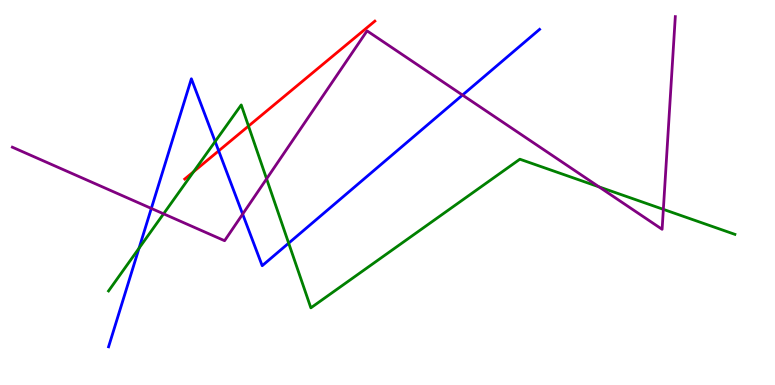[{'lines': ['blue', 'red'], 'intersections': [{'x': 2.82, 'y': 6.08}]}, {'lines': ['green', 'red'], 'intersections': [{'x': 2.5, 'y': 5.54}, {'x': 3.21, 'y': 6.72}]}, {'lines': ['purple', 'red'], 'intersections': []}, {'lines': ['blue', 'green'], 'intersections': [{'x': 1.79, 'y': 3.55}, {'x': 2.78, 'y': 6.32}, {'x': 3.72, 'y': 3.68}]}, {'lines': ['blue', 'purple'], 'intersections': [{'x': 1.95, 'y': 4.59}, {'x': 3.13, 'y': 4.44}, {'x': 5.97, 'y': 7.53}]}, {'lines': ['green', 'purple'], 'intersections': [{'x': 2.11, 'y': 4.45}, {'x': 3.44, 'y': 5.35}, {'x': 7.73, 'y': 5.15}, {'x': 8.56, 'y': 4.56}]}]